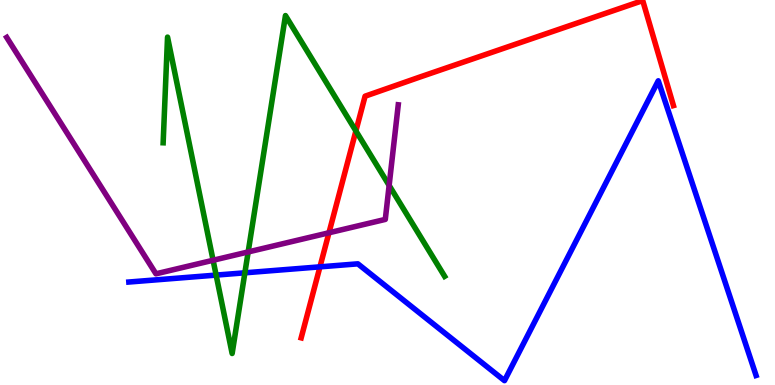[{'lines': ['blue', 'red'], 'intersections': [{'x': 4.13, 'y': 3.07}]}, {'lines': ['green', 'red'], 'intersections': [{'x': 4.59, 'y': 6.6}]}, {'lines': ['purple', 'red'], 'intersections': [{'x': 4.24, 'y': 3.95}]}, {'lines': ['blue', 'green'], 'intersections': [{'x': 2.79, 'y': 2.85}, {'x': 3.16, 'y': 2.91}]}, {'lines': ['blue', 'purple'], 'intersections': []}, {'lines': ['green', 'purple'], 'intersections': [{'x': 2.75, 'y': 3.24}, {'x': 3.2, 'y': 3.46}, {'x': 5.02, 'y': 5.18}]}]